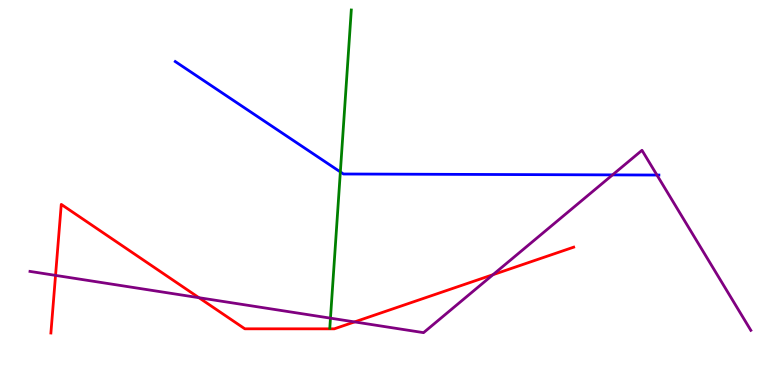[{'lines': ['blue', 'red'], 'intersections': []}, {'lines': ['green', 'red'], 'intersections': []}, {'lines': ['purple', 'red'], 'intersections': [{'x': 0.717, 'y': 2.85}, {'x': 2.57, 'y': 2.27}, {'x': 4.58, 'y': 1.64}, {'x': 6.36, 'y': 2.86}]}, {'lines': ['blue', 'green'], 'intersections': [{'x': 4.39, 'y': 5.53}]}, {'lines': ['blue', 'purple'], 'intersections': [{'x': 7.9, 'y': 5.46}, {'x': 8.48, 'y': 5.45}]}, {'lines': ['green', 'purple'], 'intersections': [{'x': 4.26, 'y': 1.74}]}]